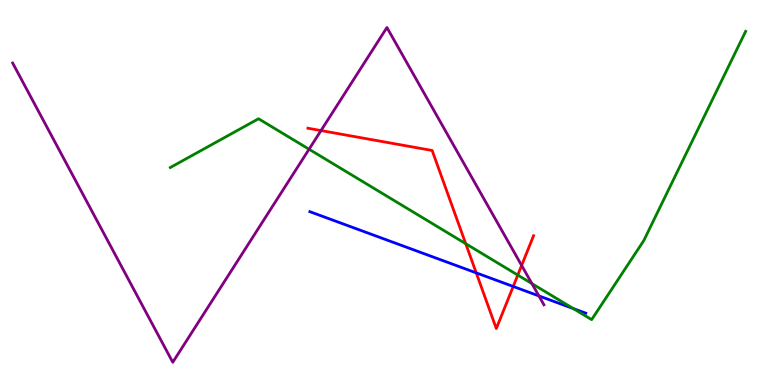[{'lines': ['blue', 'red'], 'intersections': [{'x': 6.15, 'y': 2.91}, {'x': 6.62, 'y': 2.56}]}, {'lines': ['green', 'red'], 'intersections': [{'x': 6.01, 'y': 3.67}, {'x': 6.68, 'y': 2.86}]}, {'lines': ['purple', 'red'], 'intersections': [{'x': 4.14, 'y': 6.61}, {'x': 6.73, 'y': 3.11}]}, {'lines': ['blue', 'green'], 'intersections': [{'x': 7.4, 'y': 1.99}]}, {'lines': ['blue', 'purple'], 'intersections': [{'x': 6.95, 'y': 2.31}]}, {'lines': ['green', 'purple'], 'intersections': [{'x': 3.99, 'y': 6.12}, {'x': 6.86, 'y': 2.63}]}]